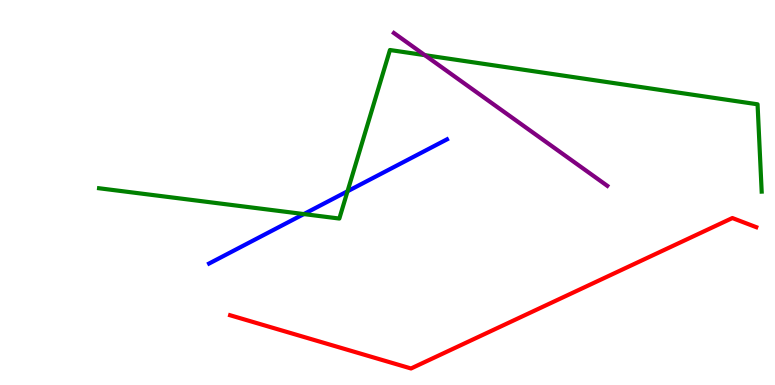[{'lines': ['blue', 'red'], 'intersections': []}, {'lines': ['green', 'red'], 'intersections': []}, {'lines': ['purple', 'red'], 'intersections': []}, {'lines': ['blue', 'green'], 'intersections': [{'x': 3.92, 'y': 4.44}, {'x': 4.48, 'y': 5.03}]}, {'lines': ['blue', 'purple'], 'intersections': []}, {'lines': ['green', 'purple'], 'intersections': [{'x': 5.48, 'y': 8.57}]}]